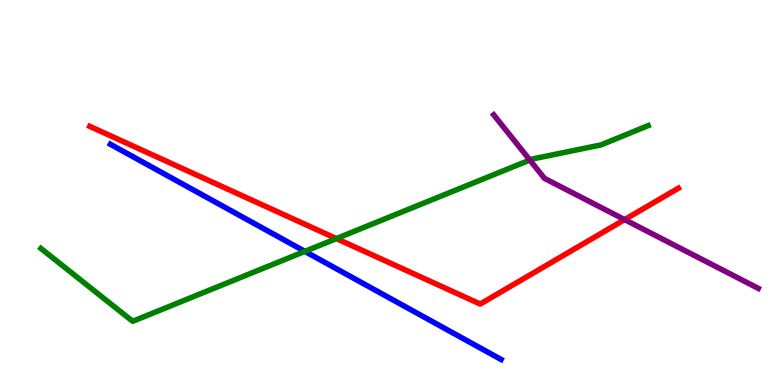[{'lines': ['blue', 'red'], 'intersections': []}, {'lines': ['green', 'red'], 'intersections': [{'x': 4.34, 'y': 3.8}]}, {'lines': ['purple', 'red'], 'intersections': [{'x': 8.06, 'y': 4.3}]}, {'lines': ['blue', 'green'], 'intersections': [{'x': 3.93, 'y': 3.47}]}, {'lines': ['blue', 'purple'], 'intersections': []}, {'lines': ['green', 'purple'], 'intersections': [{'x': 6.84, 'y': 5.84}]}]